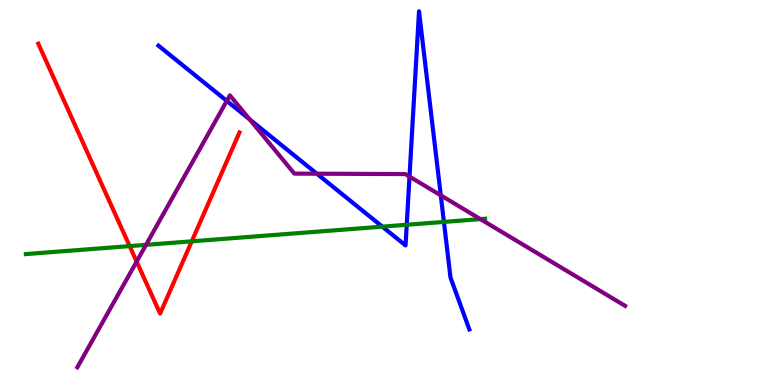[{'lines': ['blue', 'red'], 'intersections': []}, {'lines': ['green', 'red'], 'intersections': [{'x': 1.67, 'y': 3.61}, {'x': 2.47, 'y': 3.73}]}, {'lines': ['purple', 'red'], 'intersections': [{'x': 1.76, 'y': 3.21}]}, {'lines': ['blue', 'green'], 'intersections': [{'x': 4.93, 'y': 4.11}, {'x': 5.25, 'y': 4.16}, {'x': 5.73, 'y': 4.24}]}, {'lines': ['blue', 'purple'], 'intersections': [{'x': 2.93, 'y': 7.38}, {'x': 3.22, 'y': 6.9}, {'x': 4.09, 'y': 5.49}, {'x': 5.28, 'y': 5.41}, {'x': 5.69, 'y': 4.93}]}, {'lines': ['green', 'purple'], 'intersections': [{'x': 1.88, 'y': 3.64}, {'x': 6.2, 'y': 4.31}]}]